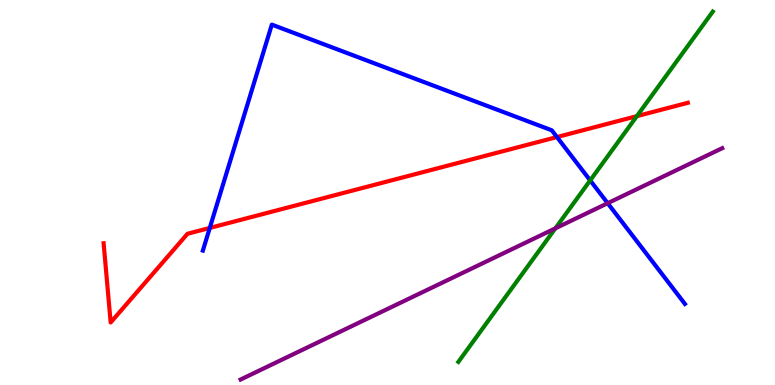[{'lines': ['blue', 'red'], 'intersections': [{'x': 2.71, 'y': 4.08}, {'x': 7.19, 'y': 6.44}]}, {'lines': ['green', 'red'], 'intersections': [{'x': 8.22, 'y': 6.98}]}, {'lines': ['purple', 'red'], 'intersections': []}, {'lines': ['blue', 'green'], 'intersections': [{'x': 7.62, 'y': 5.31}]}, {'lines': ['blue', 'purple'], 'intersections': [{'x': 7.84, 'y': 4.72}]}, {'lines': ['green', 'purple'], 'intersections': [{'x': 7.17, 'y': 4.07}]}]